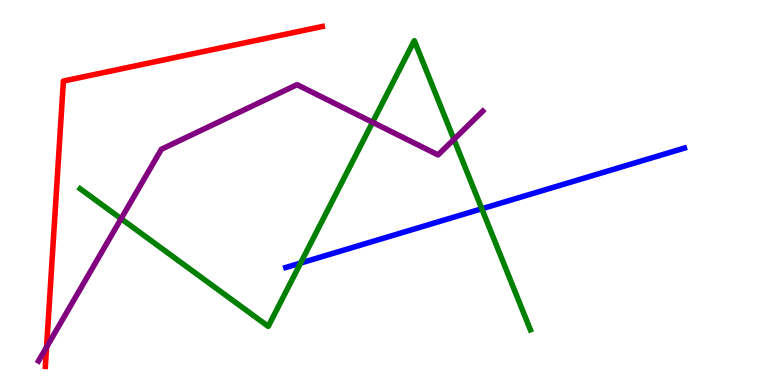[{'lines': ['blue', 'red'], 'intersections': []}, {'lines': ['green', 'red'], 'intersections': []}, {'lines': ['purple', 'red'], 'intersections': [{'x': 0.601, 'y': 0.984}]}, {'lines': ['blue', 'green'], 'intersections': [{'x': 3.88, 'y': 3.17}, {'x': 6.22, 'y': 4.58}]}, {'lines': ['blue', 'purple'], 'intersections': []}, {'lines': ['green', 'purple'], 'intersections': [{'x': 1.56, 'y': 4.32}, {'x': 4.81, 'y': 6.82}, {'x': 5.86, 'y': 6.38}]}]